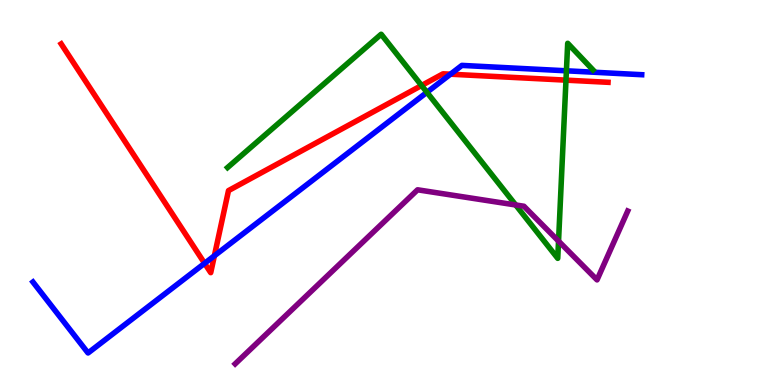[{'lines': ['blue', 'red'], 'intersections': [{'x': 2.64, 'y': 3.16}, {'x': 2.77, 'y': 3.36}, {'x': 5.81, 'y': 8.07}]}, {'lines': ['green', 'red'], 'intersections': [{'x': 5.44, 'y': 7.78}, {'x': 7.3, 'y': 7.92}]}, {'lines': ['purple', 'red'], 'intersections': []}, {'lines': ['blue', 'green'], 'intersections': [{'x': 5.51, 'y': 7.6}, {'x': 7.31, 'y': 8.16}]}, {'lines': ['blue', 'purple'], 'intersections': []}, {'lines': ['green', 'purple'], 'intersections': [{'x': 6.65, 'y': 4.68}, {'x': 7.21, 'y': 3.74}]}]